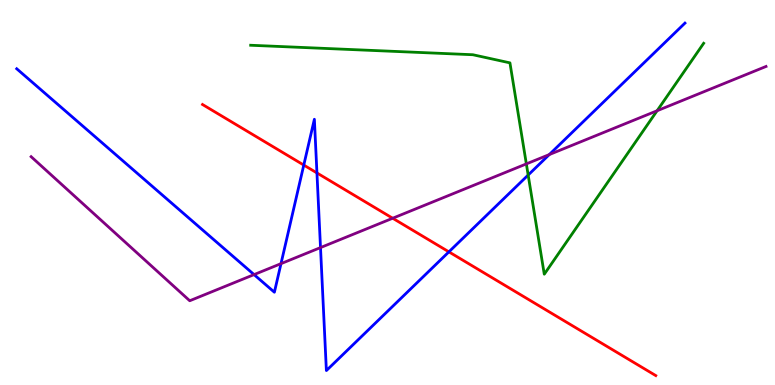[{'lines': ['blue', 'red'], 'intersections': [{'x': 3.92, 'y': 5.71}, {'x': 4.09, 'y': 5.51}, {'x': 5.79, 'y': 3.46}]}, {'lines': ['green', 'red'], 'intersections': []}, {'lines': ['purple', 'red'], 'intersections': [{'x': 5.07, 'y': 4.33}]}, {'lines': ['blue', 'green'], 'intersections': [{'x': 6.81, 'y': 5.45}]}, {'lines': ['blue', 'purple'], 'intersections': [{'x': 3.28, 'y': 2.87}, {'x': 3.63, 'y': 3.15}, {'x': 4.14, 'y': 3.57}, {'x': 7.09, 'y': 5.99}]}, {'lines': ['green', 'purple'], 'intersections': [{'x': 6.79, 'y': 5.74}, {'x': 8.48, 'y': 7.12}]}]